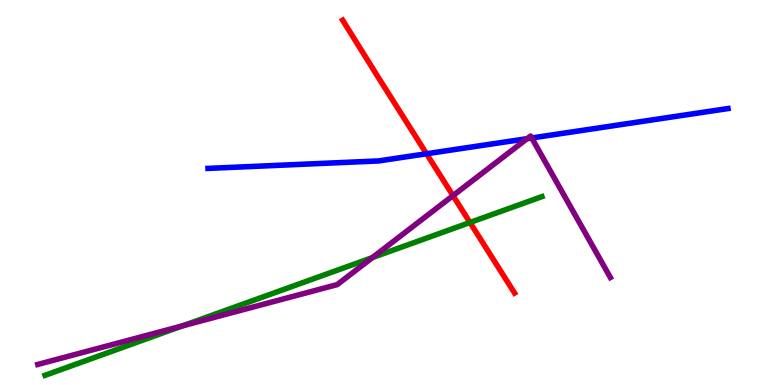[{'lines': ['blue', 'red'], 'intersections': [{'x': 5.5, 'y': 6.01}]}, {'lines': ['green', 'red'], 'intersections': [{'x': 6.06, 'y': 4.22}]}, {'lines': ['purple', 'red'], 'intersections': [{'x': 5.85, 'y': 4.92}]}, {'lines': ['blue', 'green'], 'intersections': []}, {'lines': ['blue', 'purple'], 'intersections': [{'x': 6.8, 'y': 6.4}, {'x': 6.86, 'y': 6.42}]}, {'lines': ['green', 'purple'], 'intersections': [{'x': 2.36, 'y': 1.54}, {'x': 4.8, 'y': 3.31}]}]